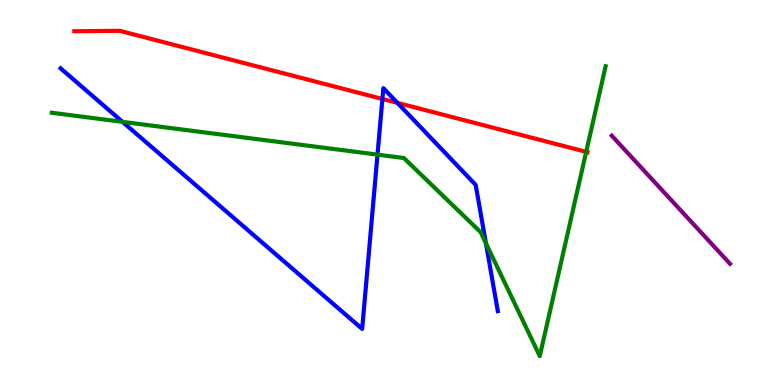[{'lines': ['blue', 'red'], 'intersections': [{'x': 4.93, 'y': 7.43}, {'x': 5.13, 'y': 7.33}]}, {'lines': ['green', 'red'], 'intersections': [{'x': 7.56, 'y': 6.06}]}, {'lines': ['purple', 'red'], 'intersections': []}, {'lines': ['blue', 'green'], 'intersections': [{'x': 1.58, 'y': 6.83}, {'x': 4.87, 'y': 5.98}, {'x': 6.27, 'y': 3.68}]}, {'lines': ['blue', 'purple'], 'intersections': []}, {'lines': ['green', 'purple'], 'intersections': []}]